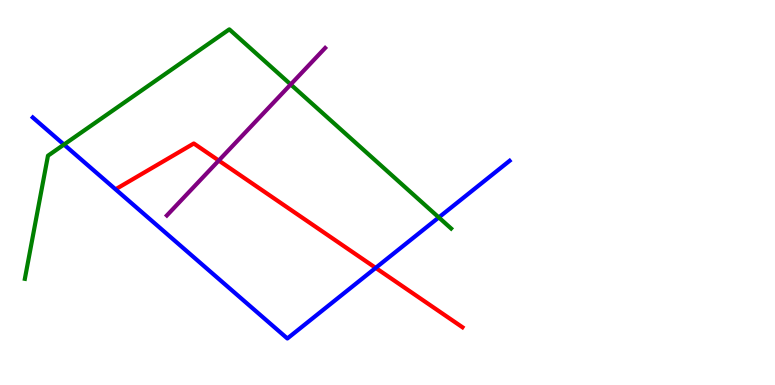[{'lines': ['blue', 'red'], 'intersections': [{'x': 4.85, 'y': 3.04}]}, {'lines': ['green', 'red'], 'intersections': []}, {'lines': ['purple', 'red'], 'intersections': [{'x': 2.82, 'y': 5.83}]}, {'lines': ['blue', 'green'], 'intersections': [{'x': 0.826, 'y': 6.25}, {'x': 5.66, 'y': 4.35}]}, {'lines': ['blue', 'purple'], 'intersections': []}, {'lines': ['green', 'purple'], 'intersections': [{'x': 3.75, 'y': 7.81}]}]